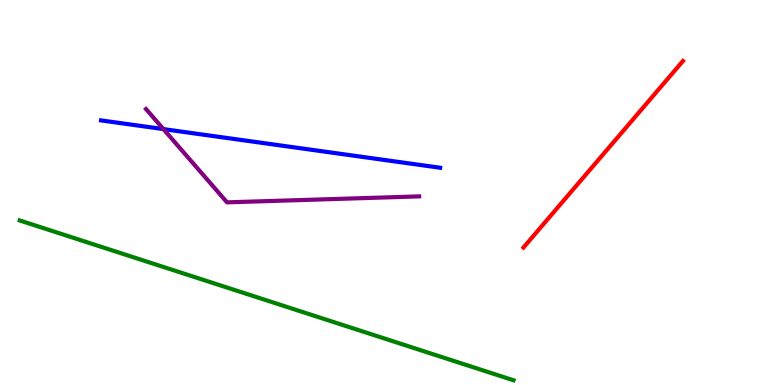[{'lines': ['blue', 'red'], 'intersections': []}, {'lines': ['green', 'red'], 'intersections': []}, {'lines': ['purple', 'red'], 'intersections': []}, {'lines': ['blue', 'green'], 'intersections': []}, {'lines': ['blue', 'purple'], 'intersections': [{'x': 2.11, 'y': 6.65}]}, {'lines': ['green', 'purple'], 'intersections': []}]